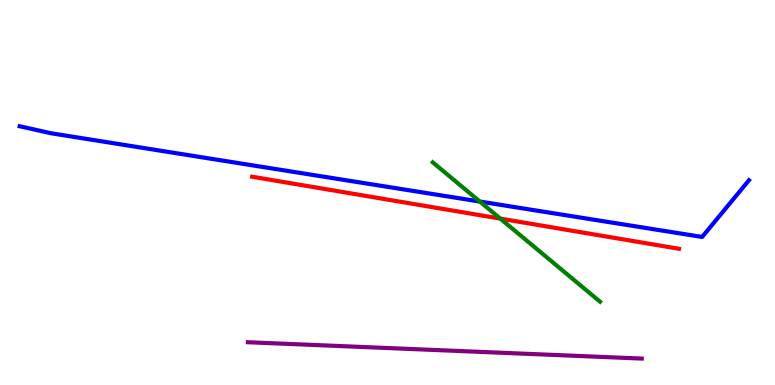[{'lines': ['blue', 'red'], 'intersections': []}, {'lines': ['green', 'red'], 'intersections': [{'x': 6.46, 'y': 4.32}]}, {'lines': ['purple', 'red'], 'intersections': []}, {'lines': ['blue', 'green'], 'intersections': [{'x': 6.19, 'y': 4.77}]}, {'lines': ['blue', 'purple'], 'intersections': []}, {'lines': ['green', 'purple'], 'intersections': []}]